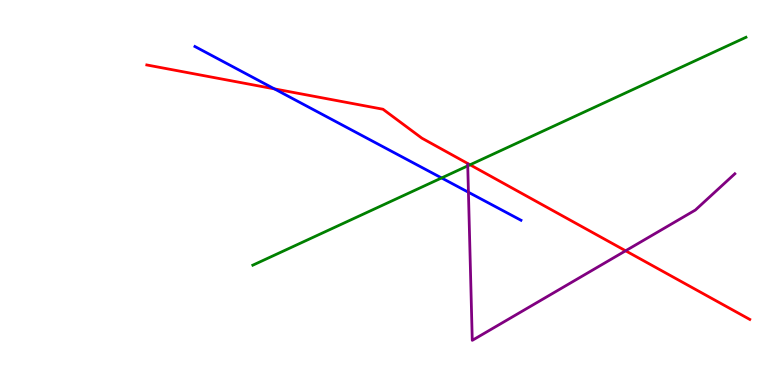[{'lines': ['blue', 'red'], 'intersections': [{'x': 3.54, 'y': 7.69}]}, {'lines': ['green', 'red'], 'intersections': [{'x': 6.07, 'y': 5.72}]}, {'lines': ['purple', 'red'], 'intersections': [{'x': 8.07, 'y': 3.49}]}, {'lines': ['blue', 'green'], 'intersections': [{'x': 5.7, 'y': 5.38}]}, {'lines': ['blue', 'purple'], 'intersections': [{'x': 6.04, 'y': 5.01}]}, {'lines': ['green', 'purple'], 'intersections': [{'x': 6.04, 'y': 5.69}]}]